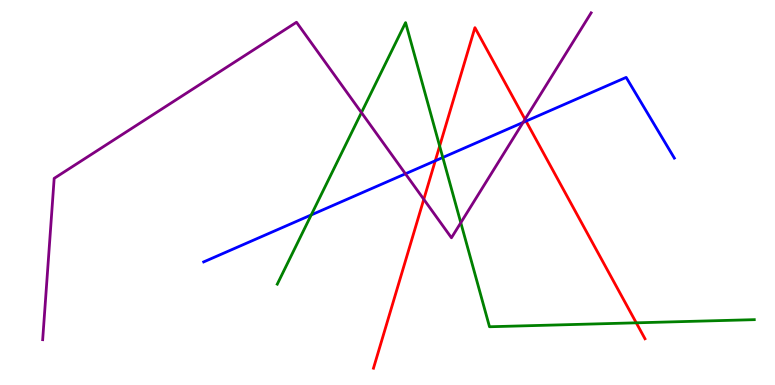[{'lines': ['blue', 'red'], 'intersections': [{'x': 5.62, 'y': 5.82}, {'x': 6.79, 'y': 6.85}]}, {'lines': ['green', 'red'], 'intersections': [{'x': 5.67, 'y': 6.21}, {'x': 8.21, 'y': 1.61}]}, {'lines': ['purple', 'red'], 'intersections': [{'x': 5.47, 'y': 4.82}, {'x': 6.77, 'y': 6.9}]}, {'lines': ['blue', 'green'], 'intersections': [{'x': 4.02, 'y': 4.42}, {'x': 5.71, 'y': 5.91}]}, {'lines': ['blue', 'purple'], 'intersections': [{'x': 5.23, 'y': 5.49}, {'x': 6.75, 'y': 6.82}]}, {'lines': ['green', 'purple'], 'intersections': [{'x': 4.66, 'y': 7.08}, {'x': 5.95, 'y': 4.21}]}]